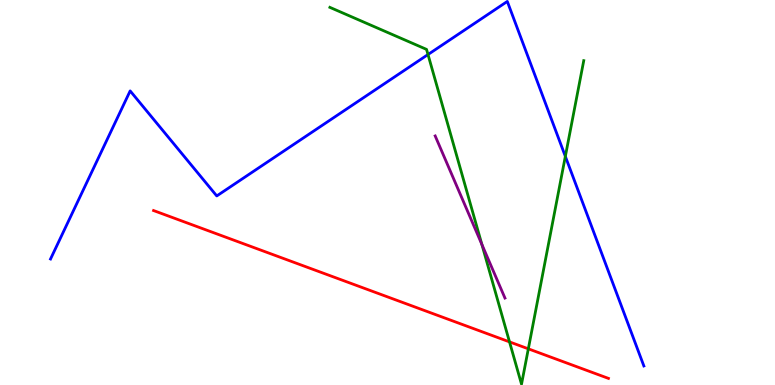[{'lines': ['blue', 'red'], 'intersections': []}, {'lines': ['green', 'red'], 'intersections': [{'x': 6.57, 'y': 1.12}, {'x': 6.82, 'y': 0.94}]}, {'lines': ['purple', 'red'], 'intersections': []}, {'lines': ['blue', 'green'], 'intersections': [{'x': 5.52, 'y': 8.58}, {'x': 7.29, 'y': 5.94}]}, {'lines': ['blue', 'purple'], 'intersections': []}, {'lines': ['green', 'purple'], 'intersections': [{'x': 6.22, 'y': 3.65}]}]